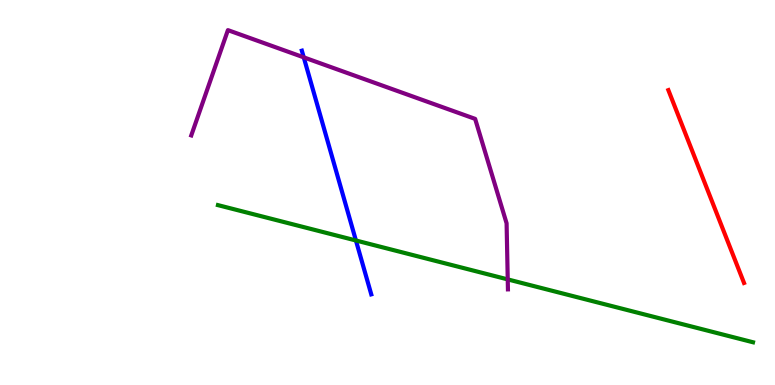[{'lines': ['blue', 'red'], 'intersections': []}, {'lines': ['green', 'red'], 'intersections': []}, {'lines': ['purple', 'red'], 'intersections': []}, {'lines': ['blue', 'green'], 'intersections': [{'x': 4.59, 'y': 3.75}]}, {'lines': ['blue', 'purple'], 'intersections': [{'x': 3.92, 'y': 8.51}]}, {'lines': ['green', 'purple'], 'intersections': [{'x': 6.55, 'y': 2.74}]}]